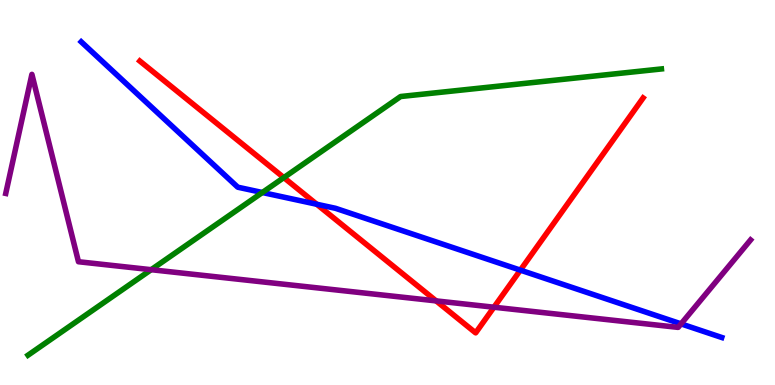[{'lines': ['blue', 'red'], 'intersections': [{'x': 4.09, 'y': 4.69}, {'x': 6.71, 'y': 2.98}]}, {'lines': ['green', 'red'], 'intersections': [{'x': 3.66, 'y': 5.39}]}, {'lines': ['purple', 'red'], 'intersections': [{'x': 5.63, 'y': 2.18}, {'x': 6.37, 'y': 2.02}]}, {'lines': ['blue', 'green'], 'intersections': [{'x': 3.39, 'y': 5.0}]}, {'lines': ['blue', 'purple'], 'intersections': [{'x': 8.79, 'y': 1.59}]}, {'lines': ['green', 'purple'], 'intersections': [{'x': 1.95, 'y': 2.99}]}]